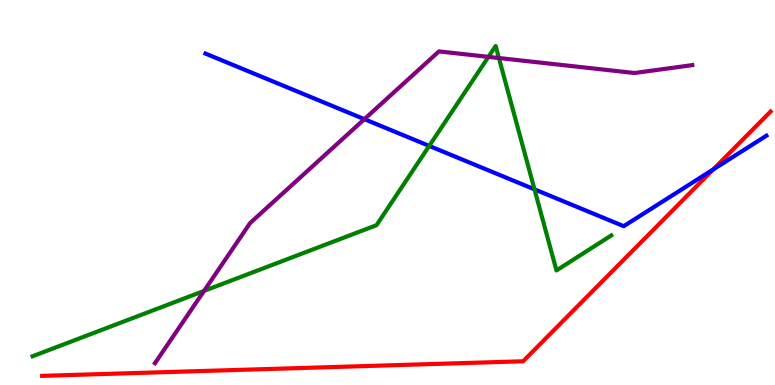[{'lines': ['blue', 'red'], 'intersections': [{'x': 9.2, 'y': 5.6}]}, {'lines': ['green', 'red'], 'intersections': []}, {'lines': ['purple', 'red'], 'intersections': []}, {'lines': ['blue', 'green'], 'intersections': [{'x': 5.54, 'y': 6.21}, {'x': 6.9, 'y': 5.08}]}, {'lines': ['blue', 'purple'], 'intersections': [{'x': 4.7, 'y': 6.9}]}, {'lines': ['green', 'purple'], 'intersections': [{'x': 2.63, 'y': 2.44}, {'x': 6.3, 'y': 8.52}, {'x': 6.44, 'y': 8.49}]}]